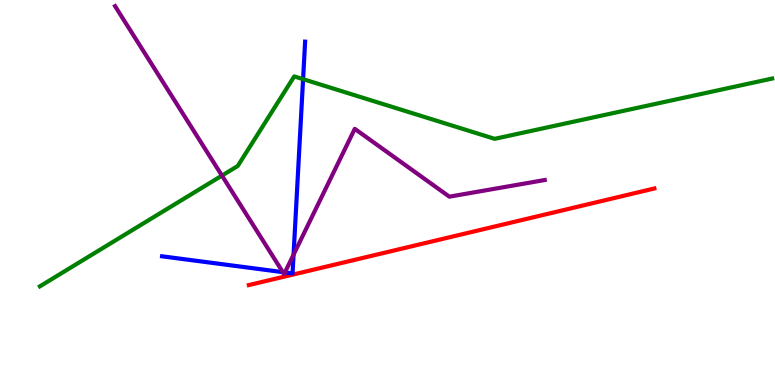[{'lines': ['blue', 'red'], 'intersections': []}, {'lines': ['green', 'red'], 'intersections': []}, {'lines': ['purple', 'red'], 'intersections': []}, {'lines': ['blue', 'green'], 'intersections': [{'x': 3.91, 'y': 7.94}]}, {'lines': ['blue', 'purple'], 'intersections': [{'x': 3.65, 'y': 2.93}, {'x': 3.68, 'y': 2.92}, {'x': 3.79, 'y': 3.39}]}, {'lines': ['green', 'purple'], 'intersections': [{'x': 2.86, 'y': 5.44}]}]